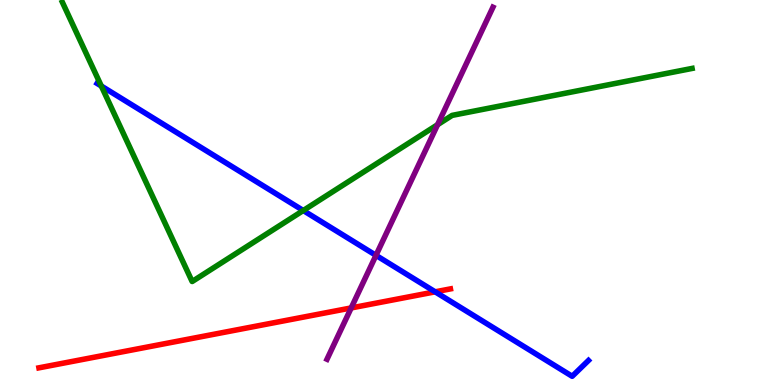[{'lines': ['blue', 'red'], 'intersections': [{'x': 5.62, 'y': 2.42}]}, {'lines': ['green', 'red'], 'intersections': []}, {'lines': ['purple', 'red'], 'intersections': [{'x': 4.53, 'y': 2.0}]}, {'lines': ['blue', 'green'], 'intersections': [{'x': 1.31, 'y': 7.77}, {'x': 3.91, 'y': 4.53}]}, {'lines': ['blue', 'purple'], 'intersections': [{'x': 4.85, 'y': 3.37}]}, {'lines': ['green', 'purple'], 'intersections': [{'x': 5.65, 'y': 6.76}]}]